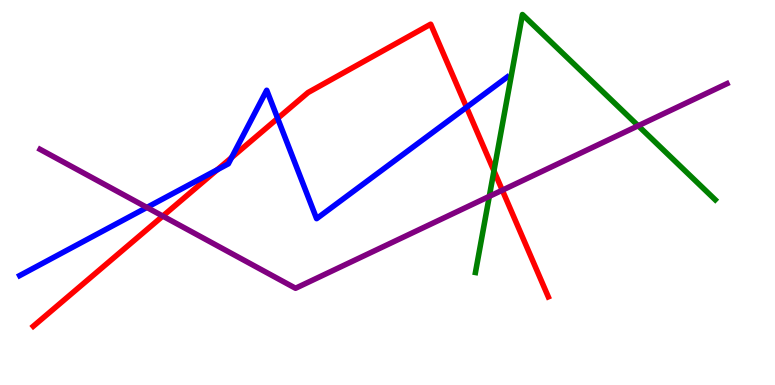[{'lines': ['blue', 'red'], 'intersections': [{'x': 2.8, 'y': 5.59}, {'x': 2.99, 'y': 5.91}, {'x': 3.58, 'y': 6.93}, {'x': 6.02, 'y': 7.21}]}, {'lines': ['green', 'red'], 'intersections': [{'x': 6.37, 'y': 5.56}]}, {'lines': ['purple', 'red'], 'intersections': [{'x': 2.1, 'y': 4.39}, {'x': 6.48, 'y': 5.06}]}, {'lines': ['blue', 'green'], 'intersections': []}, {'lines': ['blue', 'purple'], 'intersections': [{'x': 1.9, 'y': 4.61}]}, {'lines': ['green', 'purple'], 'intersections': [{'x': 6.31, 'y': 4.9}, {'x': 8.23, 'y': 6.73}]}]